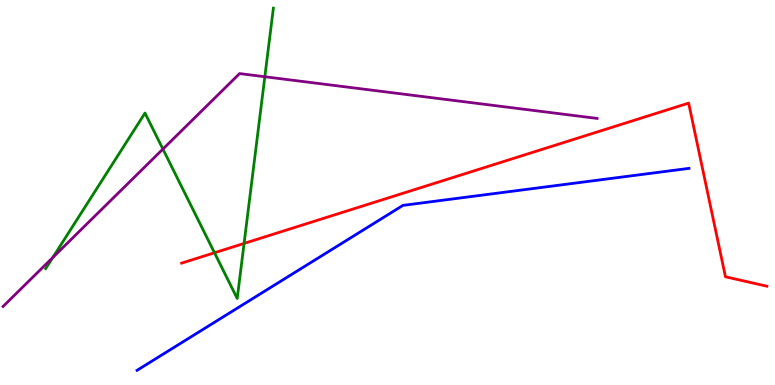[{'lines': ['blue', 'red'], 'intersections': []}, {'lines': ['green', 'red'], 'intersections': [{'x': 2.77, 'y': 3.43}, {'x': 3.15, 'y': 3.68}]}, {'lines': ['purple', 'red'], 'intersections': []}, {'lines': ['blue', 'green'], 'intersections': []}, {'lines': ['blue', 'purple'], 'intersections': []}, {'lines': ['green', 'purple'], 'intersections': [{'x': 0.682, 'y': 3.31}, {'x': 2.1, 'y': 6.13}, {'x': 3.42, 'y': 8.01}]}]